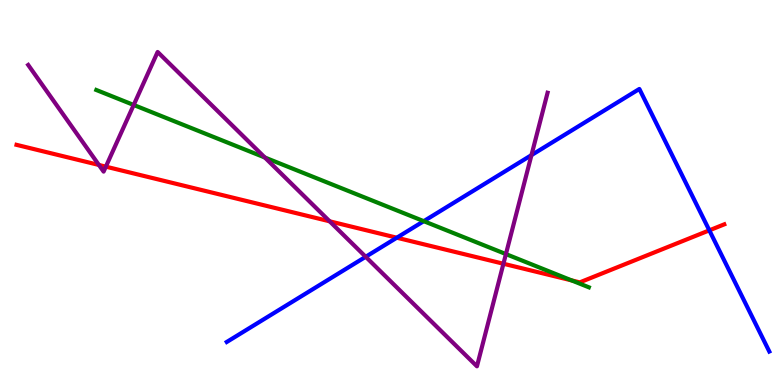[{'lines': ['blue', 'red'], 'intersections': [{'x': 5.12, 'y': 3.83}, {'x': 9.15, 'y': 4.02}]}, {'lines': ['green', 'red'], 'intersections': [{'x': 7.38, 'y': 2.72}]}, {'lines': ['purple', 'red'], 'intersections': [{'x': 1.28, 'y': 5.72}, {'x': 1.37, 'y': 5.67}, {'x': 4.25, 'y': 4.25}, {'x': 6.5, 'y': 3.15}]}, {'lines': ['blue', 'green'], 'intersections': [{'x': 5.47, 'y': 4.26}]}, {'lines': ['blue', 'purple'], 'intersections': [{'x': 4.72, 'y': 3.33}, {'x': 6.86, 'y': 5.97}]}, {'lines': ['green', 'purple'], 'intersections': [{'x': 1.73, 'y': 7.27}, {'x': 3.42, 'y': 5.91}, {'x': 6.53, 'y': 3.4}]}]